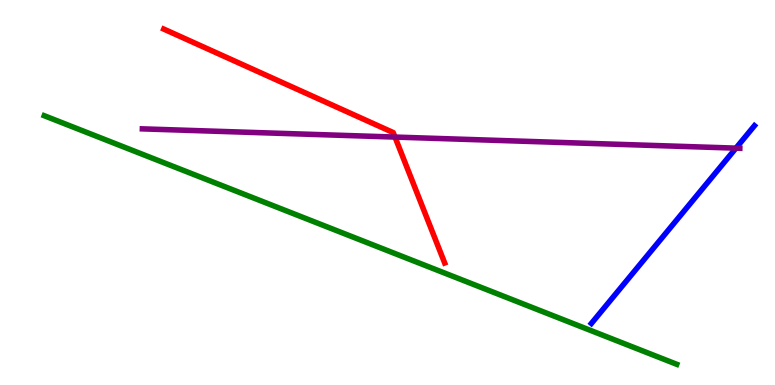[{'lines': ['blue', 'red'], 'intersections': []}, {'lines': ['green', 'red'], 'intersections': []}, {'lines': ['purple', 'red'], 'intersections': [{'x': 5.1, 'y': 6.44}]}, {'lines': ['blue', 'green'], 'intersections': []}, {'lines': ['blue', 'purple'], 'intersections': [{'x': 9.5, 'y': 6.15}]}, {'lines': ['green', 'purple'], 'intersections': []}]